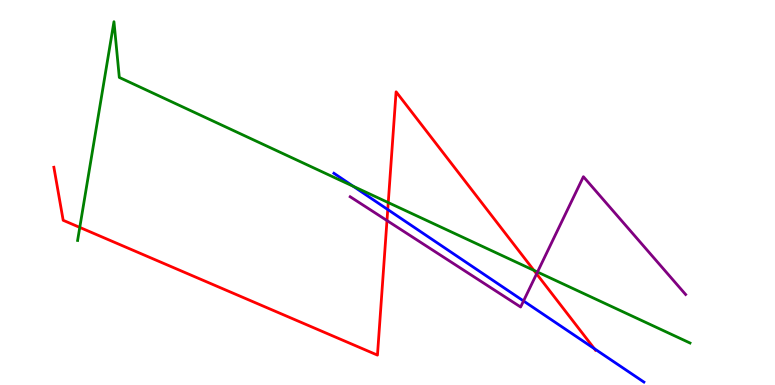[{'lines': ['blue', 'red'], 'intersections': [{'x': 5.0, 'y': 4.56}, {'x': 7.67, 'y': 0.944}]}, {'lines': ['green', 'red'], 'intersections': [{'x': 1.03, 'y': 4.09}, {'x': 5.01, 'y': 4.74}, {'x': 6.89, 'y': 2.98}]}, {'lines': ['purple', 'red'], 'intersections': [{'x': 4.99, 'y': 4.27}, {'x': 6.92, 'y': 2.89}]}, {'lines': ['blue', 'green'], 'intersections': [{'x': 4.56, 'y': 5.16}]}, {'lines': ['blue', 'purple'], 'intersections': [{'x': 6.76, 'y': 2.18}]}, {'lines': ['green', 'purple'], 'intersections': [{'x': 6.94, 'y': 2.93}]}]